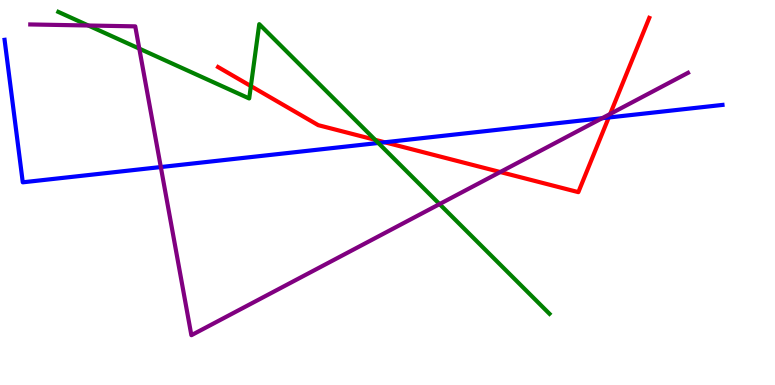[{'lines': ['blue', 'red'], 'intersections': [{'x': 4.96, 'y': 6.3}, {'x': 7.85, 'y': 6.95}]}, {'lines': ['green', 'red'], 'intersections': [{'x': 3.24, 'y': 7.76}, {'x': 4.84, 'y': 6.37}]}, {'lines': ['purple', 'red'], 'intersections': [{'x': 6.45, 'y': 5.53}, {'x': 7.87, 'y': 7.04}]}, {'lines': ['blue', 'green'], 'intersections': [{'x': 4.88, 'y': 6.29}]}, {'lines': ['blue', 'purple'], 'intersections': [{'x': 2.08, 'y': 5.66}, {'x': 7.77, 'y': 6.93}]}, {'lines': ['green', 'purple'], 'intersections': [{'x': 1.14, 'y': 9.34}, {'x': 1.8, 'y': 8.74}, {'x': 5.67, 'y': 4.7}]}]